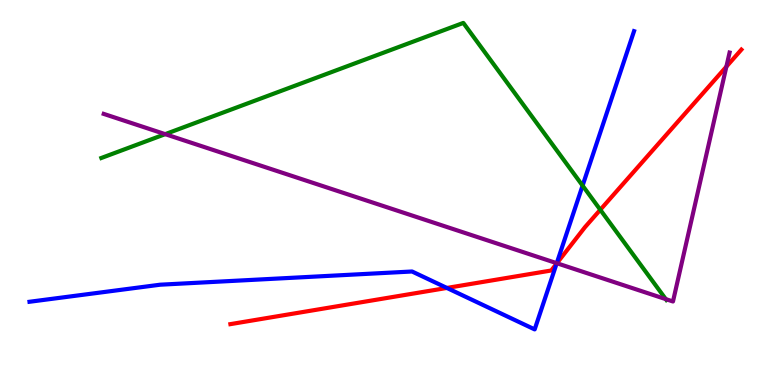[{'lines': ['blue', 'red'], 'intersections': [{'x': 5.77, 'y': 2.52}, {'x': 7.18, 'y': 3.15}]}, {'lines': ['green', 'red'], 'intersections': [{'x': 7.75, 'y': 4.55}]}, {'lines': ['purple', 'red'], 'intersections': [{'x': 7.19, 'y': 3.16}, {'x': 9.37, 'y': 8.27}]}, {'lines': ['blue', 'green'], 'intersections': [{'x': 7.52, 'y': 5.18}]}, {'lines': ['blue', 'purple'], 'intersections': [{'x': 7.18, 'y': 3.16}]}, {'lines': ['green', 'purple'], 'intersections': [{'x': 2.13, 'y': 6.52}, {'x': 8.59, 'y': 2.23}]}]